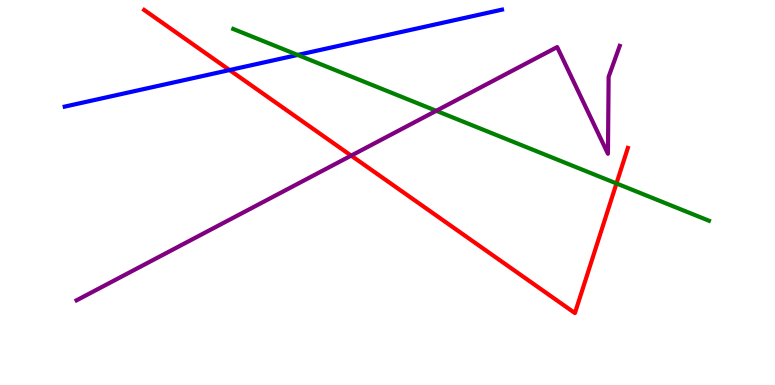[{'lines': ['blue', 'red'], 'intersections': [{'x': 2.96, 'y': 8.18}]}, {'lines': ['green', 'red'], 'intersections': [{'x': 7.95, 'y': 5.24}]}, {'lines': ['purple', 'red'], 'intersections': [{'x': 4.53, 'y': 5.96}]}, {'lines': ['blue', 'green'], 'intersections': [{'x': 3.84, 'y': 8.57}]}, {'lines': ['blue', 'purple'], 'intersections': []}, {'lines': ['green', 'purple'], 'intersections': [{'x': 5.63, 'y': 7.12}]}]